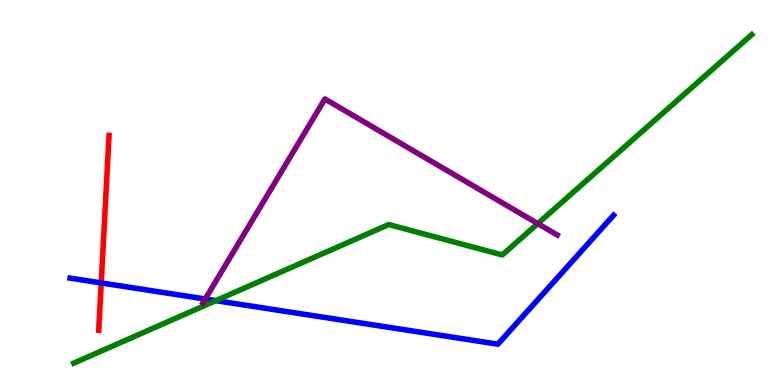[{'lines': ['blue', 'red'], 'intersections': [{'x': 1.31, 'y': 2.65}]}, {'lines': ['green', 'red'], 'intersections': []}, {'lines': ['purple', 'red'], 'intersections': []}, {'lines': ['blue', 'green'], 'intersections': [{'x': 2.79, 'y': 2.19}]}, {'lines': ['blue', 'purple'], 'intersections': [{'x': 2.65, 'y': 2.23}]}, {'lines': ['green', 'purple'], 'intersections': [{'x': 6.94, 'y': 4.19}]}]